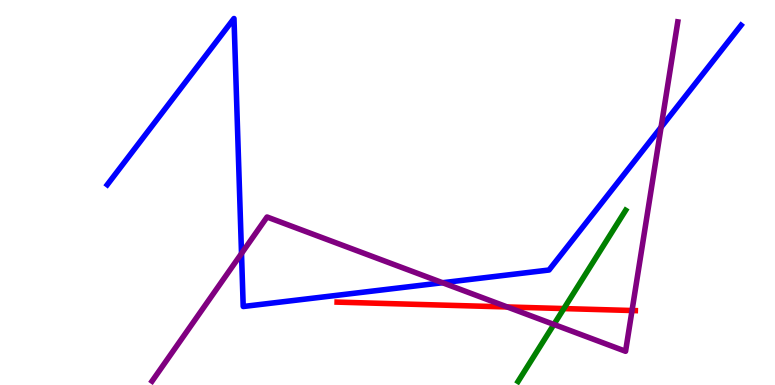[{'lines': ['blue', 'red'], 'intersections': []}, {'lines': ['green', 'red'], 'intersections': [{'x': 7.28, 'y': 1.99}]}, {'lines': ['purple', 'red'], 'intersections': [{'x': 6.54, 'y': 2.03}, {'x': 8.16, 'y': 1.93}]}, {'lines': ['blue', 'green'], 'intersections': []}, {'lines': ['blue', 'purple'], 'intersections': [{'x': 3.12, 'y': 3.42}, {'x': 5.71, 'y': 2.66}, {'x': 8.53, 'y': 6.7}]}, {'lines': ['green', 'purple'], 'intersections': [{'x': 7.15, 'y': 1.57}]}]